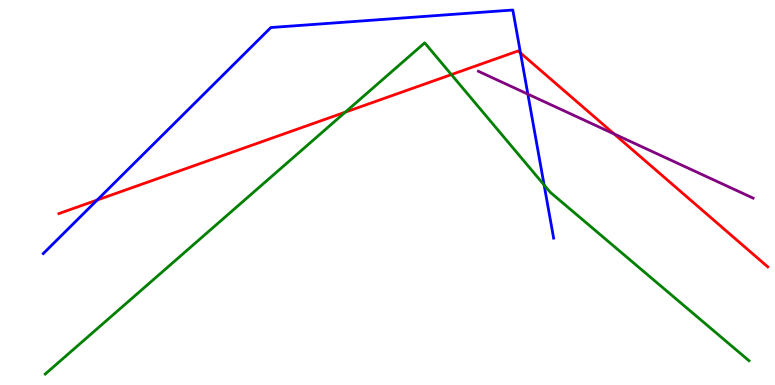[{'lines': ['blue', 'red'], 'intersections': [{'x': 1.25, 'y': 4.8}, {'x': 6.72, 'y': 8.62}]}, {'lines': ['green', 'red'], 'intersections': [{'x': 4.46, 'y': 7.09}, {'x': 5.82, 'y': 8.06}]}, {'lines': ['purple', 'red'], 'intersections': [{'x': 7.92, 'y': 6.52}]}, {'lines': ['blue', 'green'], 'intersections': [{'x': 7.02, 'y': 5.2}]}, {'lines': ['blue', 'purple'], 'intersections': [{'x': 6.81, 'y': 7.56}]}, {'lines': ['green', 'purple'], 'intersections': []}]